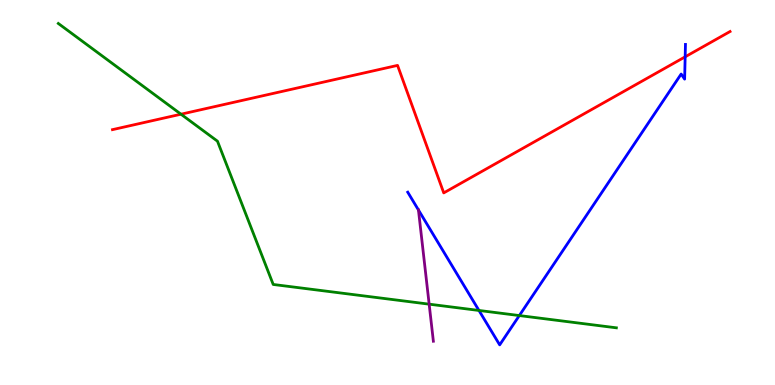[{'lines': ['blue', 'red'], 'intersections': [{'x': 8.84, 'y': 8.52}]}, {'lines': ['green', 'red'], 'intersections': [{'x': 2.34, 'y': 7.03}]}, {'lines': ['purple', 'red'], 'intersections': []}, {'lines': ['blue', 'green'], 'intersections': [{'x': 6.18, 'y': 1.94}, {'x': 6.7, 'y': 1.8}]}, {'lines': ['blue', 'purple'], 'intersections': []}, {'lines': ['green', 'purple'], 'intersections': [{'x': 5.54, 'y': 2.1}]}]